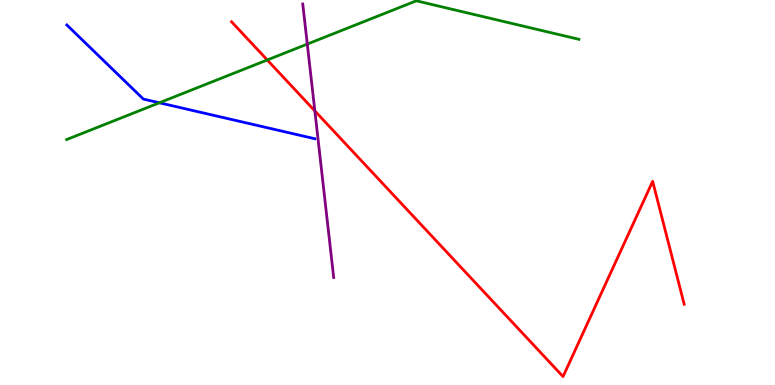[{'lines': ['blue', 'red'], 'intersections': []}, {'lines': ['green', 'red'], 'intersections': [{'x': 3.45, 'y': 8.44}]}, {'lines': ['purple', 'red'], 'intersections': [{'x': 4.06, 'y': 7.12}]}, {'lines': ['blue', 'green'], 'intersections': [{'x': 2.06, 'y': 7.33}]}, {'lines': ['blue', 'purple'], 'intersections': []}, {'lines': ['green', 'purple'], 'intersections': [{'x': 3.97, 'y': 8.85}]}]